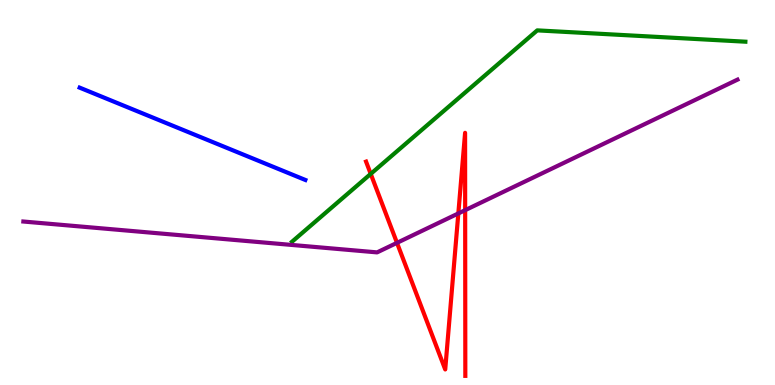[{'lines': ['blue', 'red'], 'intersections': []}, {'lines': ['green', 'red'], 'intersections': [{'x': 4.78, 'y': 5.48}]}, {'lines': ['purple', 'red'], 'intersections': [{'x': 5.12, 'y': 3.69}, {'x': 5.91, 'y': 4.46}, {'x': 6.0, 'y': 4.54}]}, {'lines': ['blue', 'green'], 'intersections': []}, {'lines': ['blue', 'purple'], 'intersections': []}, {'lines': ['green', 'purple'], 'intersections': []}]